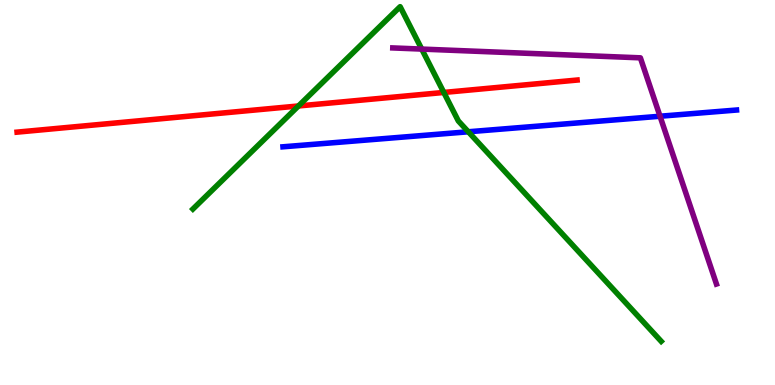[{'lines': ['blue', 'red'], 'intersections': []}, {'lines': ['green', 'red'], 'intersections': [{'x': 3.85, 'y': 7.25}, {'x': 5.73, 'y': 7.6}]}, {'lines': ['purple', 'red'], 'intersections': []}, {'lines': ['blue', 'green'], 'intersections': [{'x': 6.04, 'y': 6.58}]}, {'lines': ['blue', 'purple'], 'intersections': [{'x': 8.52, 'y': 6.98}]}, {'lines': ['green', 'purple'], 'intersections': [{'x': 5.44, 'y': 8.73}]}]